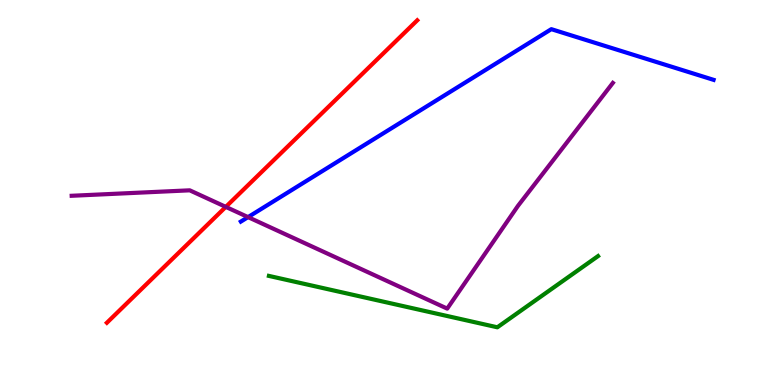[{'lines': ['blue', 'red'], 'intersections': []}, {'lines': ['green', 'red'], 'intersections': []}, {'lines': ['purple', 'red'], 'intersections': [{'x': 2.91, 'y': 4.63}]}, {'lines': ['blue', 'green'], 'intersections': []}, {'lines': ['blue', 'purple'], 'intersections': [{'x': 3.2, 'y': 4.36}]}, {'lines': ['green', 'purple'], 'intersections': []}]